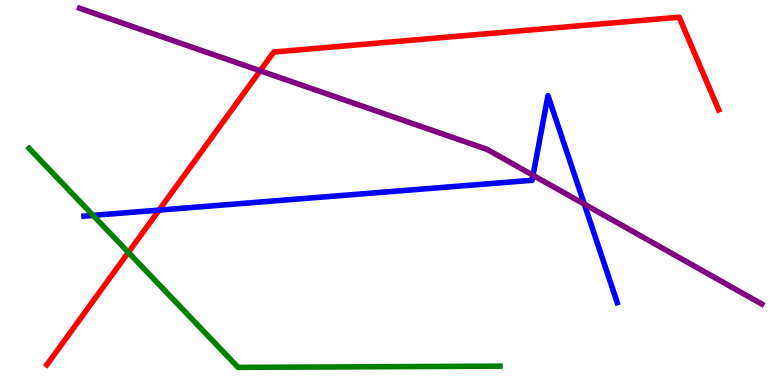[{'lines': ['blue', 'red'], 'intersections': [{'x': 2.05, 'y': 4.54}]}, {'lines': ['green', 'red'], 'intersections': [{'x': 1.66, 'y': 3.44}]}, {'lines': ['purple', 'red'], 'intersections': [{'x': 3.36, 'y': 8.16}]}, {'lines': ['blue', 'green'], 'intersections': [{'x': 1.2, 'y': 4.41}]}, {'lines': ['blue', 'purple'], 'intersections': [{'x': 6.88, 'y': 5.45}, {'x': 7.54, 'y': 4.7}]}, {'lines': ['green', 'purple'], 'intersections': []}]